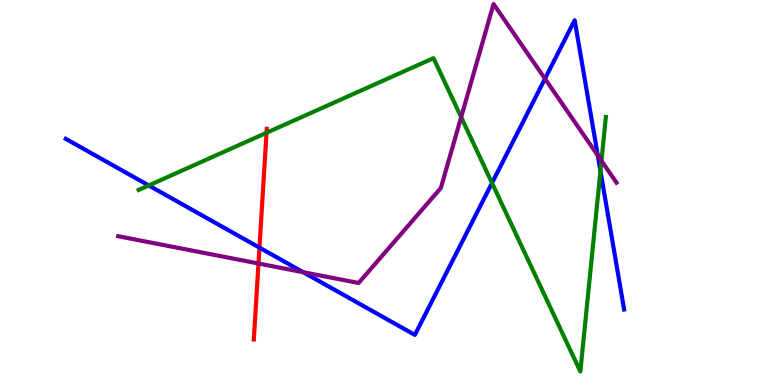[{'lines': ['blue', 'red'], 'intersections': [{'x': 3.35, 'y': 3.57}]}, {'lines': ['green', 'red'], 'intersections': [{'x': 3.44, 'y': 6.55}]}, {'lines': ['purple', 'red'], 'intersections': [{'x': 3.34, 'y': 3.16}]}, {'lines': ['blue', 'green'], 'intersections': [{'x': 1.92, 'y': 5.18}, {'x': 6.35, 'y': 5.25}, {'x': 7.75, 'y': 5.56}]}, {'lines': ['blue', 'purple'], 'intersections': [{'x': 3.91, 'y': 2.93}, {'x': 7.03, 'y': 7.95}, {'x': 7.71, 'y': 5.96}]}, {'lines': ['green', 'purple'], 'intersections': [{'x': 5.95, 'y': 6.96}, {'x': 7.76, 'y': 5.82}]}]